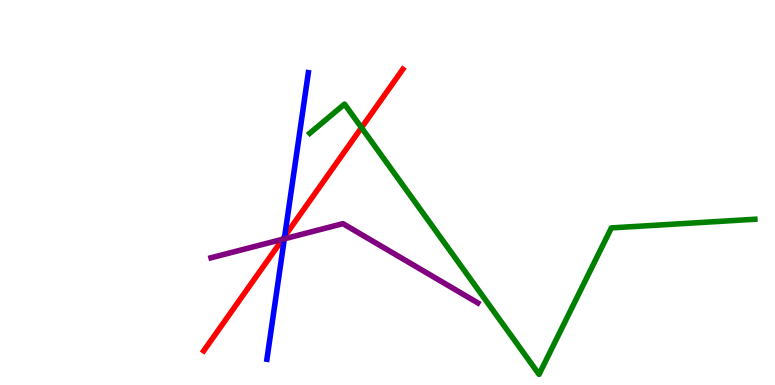[{'lines': ['blue', 'red'], 'intersections': [{'x': 3.67, 'y': 3.86}]}, {'lines': ['green', 'red'], 'intersections': [{'x': 4.66, 'y': 6.68}]}, {'lines': ['purple', 'red'], 'intersections': [{'x': 3.65, 'y': 3.79}]}, {'lines': ['blue', 'green'], 'intersections': []}, {'lines': ['blue', 'purple'], 'intersections': [{'x': 3.67, 'y': 3.8}]}, {'lines': ['green', 'purple'], 'intersections': []}]